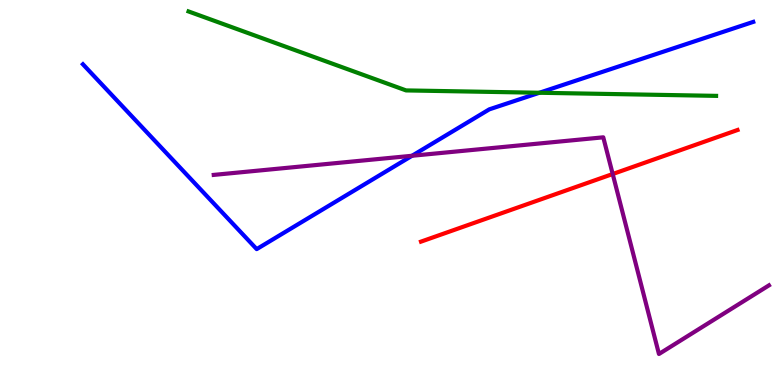[{'lines': ['blue', 'red'], 'intersections': []}, {'lines': ['green', 'red'], 'intersections': []}, {'lines': ['purple', 'red'], 'intersections': [{'x': 7.91, 'y': 5.48}]}, {'lines': ['blue', 'green'], 'intersections': [{'x': 6.96, 'y': 7.59}]}, {'lines': ['blue', 'purple'], 'intersections': [{'x': 5.32, 'y': 5.95}]}, {'lines': ['green', 'purple'], 'intersections': []}]